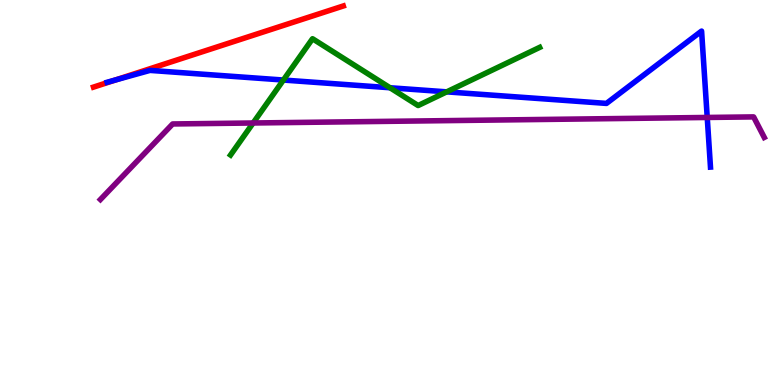[{'lines': ['blue', 'red'], 'intersections': [{'x': 1.49, 'y': 7.92}]}, {'lines': ['green', 'red'], 'intersections': []}, {'lines': ['purple', 'red'], 'intersections': []}, {'lines': ['blue', 'green'], 'intersections': [{'x': 3.66, 'y': 7.92}, {'x': 5.03, 'y': 7.72}, {'x': 5.76, 'y': 7.61}]}, {'lines': ['blue', 'purple'], 'intersections': [{'x': 9.13, 'y': 6.95}]}, {'lines': ['green', 'purple'], 'intersections': [{'x': 3.27, 'y': 6.81}]}]